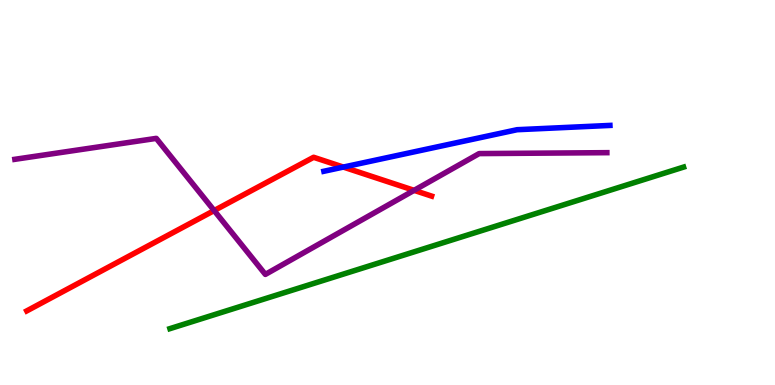[{'lines': ['blue', 'red'], 'intersections': [{'x': 4.43, 'y': 5.66}]}, {'lines': ['green', 'red'], 'intersections': []}, {'lines': ['purple', 'red'], 'intersections': [{'x': 2.76, 'y': 4.53}, {'x': 5.34, 'y': 5.06}]}, {'lines': ['blue', 'green'], 'intersections': []}, {'lines': ['blue', 'purple'], 'intersections': []}, {'lines': ['green', 'purple'], 'intersections': []}]